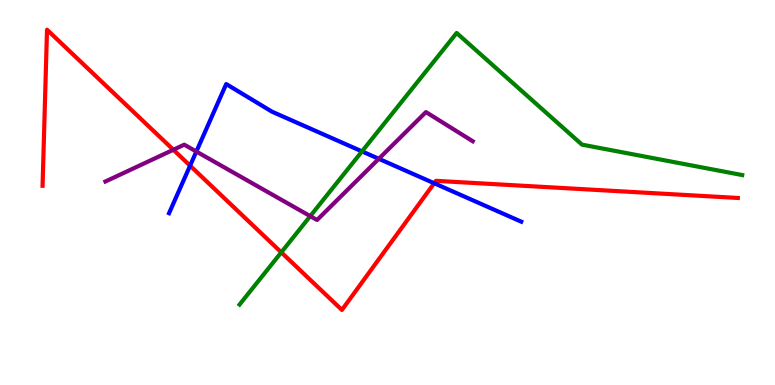[{'lines': ['blue', 'red'], 'intersections': [{'x': 2.45, 'y': 5.7}, {'x': 5.6, 'y': 5.24}]}, {'lines': ['green', 'red'], 'intersections': [{'x': 3.63, 'y': 3.45}]}, {'lines': ['purple', 'red'], 'intersections': [{'x': 2.24, 'y': 6.11}]}, {'lines': ['blue', 'green'], 'intersections': [{'x': 4.67, 'y': 6.07}]}, {'lines': ['blue', 'purple'], 'intersections': [{'x': 2.53, 'y': 6.06}, {'x': 4.89, 'y': 5.88}]}, {'lines': ['green', 'purple'], 'intersections': [{'x': 4.0, 'y': 4.39}]}]